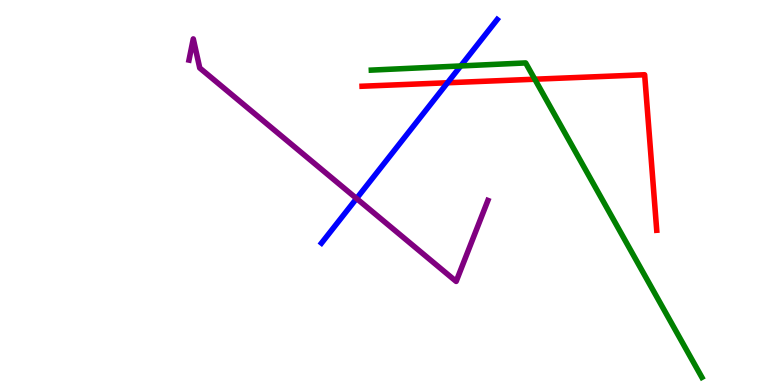[{'lines': ['blue', 'red'], 'intersections': [{'x': 5.77, 'y': 7.85}]}, {'lines': ['green', 'red'], 'intersections': [{'x': 6.9, 'y': 7.94}]}, {'lines': ['purple', 'red'], 'intersections': []}, {'lines': ['blue', 'green'], 'intersections': [{'x': 5.94, 'y': 8.29}]}, {'lines': ['blue', 'purple'], 'intersections': [{'x': 4.6, 'y': 4.84}]}, {'lines': ['green', 'purple'], 'intersections': []}]